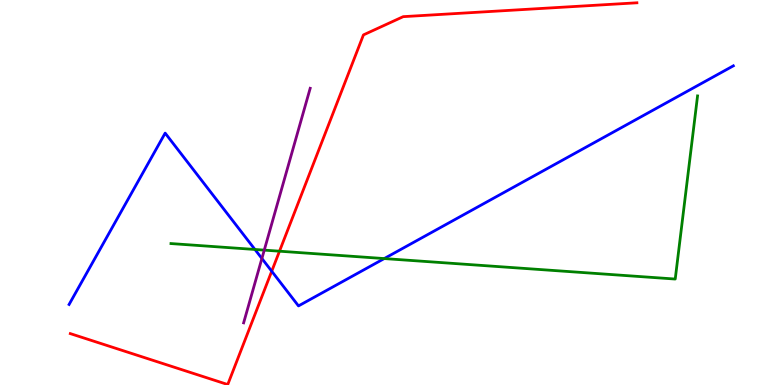[{'lines': ['blue', 'red'], 'intersections': [{'x': 3.51, 'y': 2.96}]}, {'lines': ['green', 'red'], 'intersections': [{'x': 3.61, 'y': 3.48}]}, {'lines': ['purple', 'red'], 'intersections': []}, {'lines': ['blue', 'green'], 'intersections': [{'x': 3.29, 'y': 3.52}, {'x': 4.96, 'y': 3.28}]}, {'lines': ['blue', 'purple'], 'intersections': [{'x': 3.38, 'y': 3.29}]}, {'lines': ['green', 'purple'], 'intersections': [{'x': 3.41, 'y': 3.5}]}]